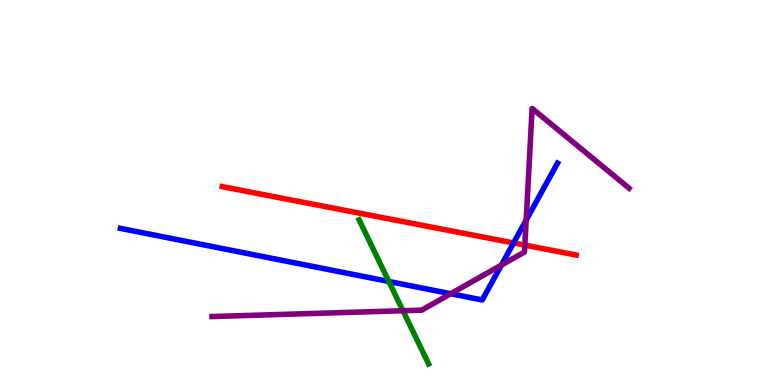[{'lines': ['blue', 'red'], 'intersections': [{'x': 6.63, 'y': 3.69}]}, {'lines': ['green', 'red'], 'intersections': []}, {'lines': ['purple', 'red'], 'intersections': [{'x': 6.77, 'y': 3.63}]}, {'lines': ['blue', 'green'], 'intersections': [{'x': 5.02, 'y': 2.69}]}, {'lines': ['blue', 'purple'], 'intersections': [{'x': 5.82, 'y': 2.37}, {'x': 6.47, 'y': 3.11}, {'x': 6.79, 'y': 4.28}]}, {'lines': ['green', 'purple'], 'intersections': [{'x': 5.2, 'y': 1.93}]}]